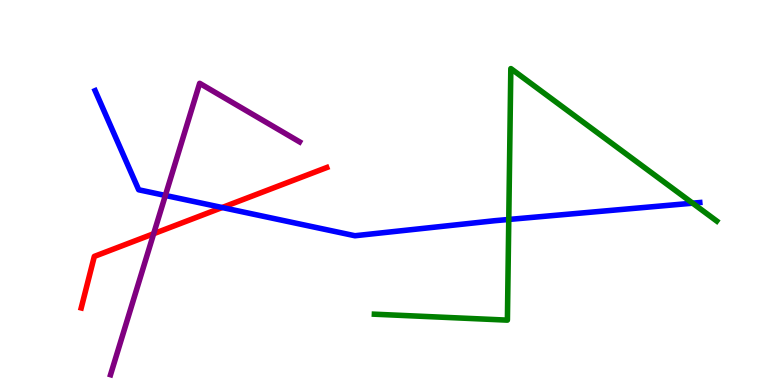[{'lines': ['blue', 'red'], 'intersections': [{'x': 2.87, 'y': 4.61}]}, {'lines': ['green', 'red'], 'intersections': []}, {'lines': ['purple', 'red'], 'intersections': [{'x': 1.98, 'y': 3.93}]}, {'lines': ['blue', 'green'], 'intersections': [{'x': 6.56, 'y': 4.3}, {'x': 8.94, 'y': 4.72}]}, {'lines': ['blue', 'purple'], 'intersections': [{'x': 2.13, 'y': 4.92}]}, {'lines': ['green', 'purple'], 'intersections': []}]